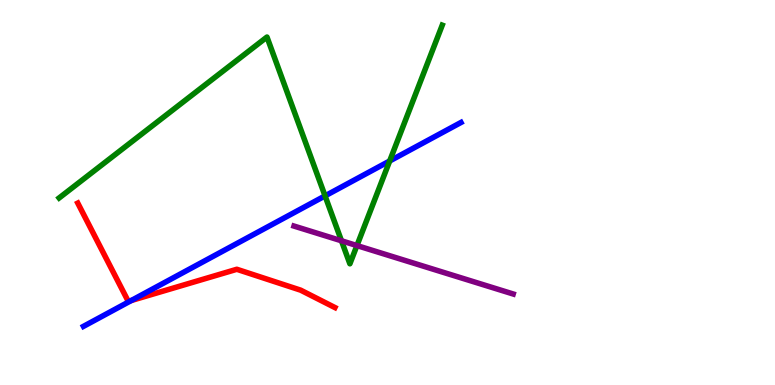[{'lines': ['blue', 'red'], 'intersections': [{'x': 1.69, 'y': 2.19}]}, {'lines': ['green', 'red'], 'intersections': []}, {'lines': ['purple', 'red'], 'intersections': []}, {'lines': ['blue', 'green'], 'intersections': [{'x': 4.19, 'y': 4.91}, {'x': 5.03, 'y': 5.82}]}, {'lines': ['blue', 'purple'], 'intersections': []}, {'lines': ['green', 'purple'], 'intersections': [{'x': 4.41, 'y': 3.75}, {'x': 4.61, 'y': 3.62}]}]